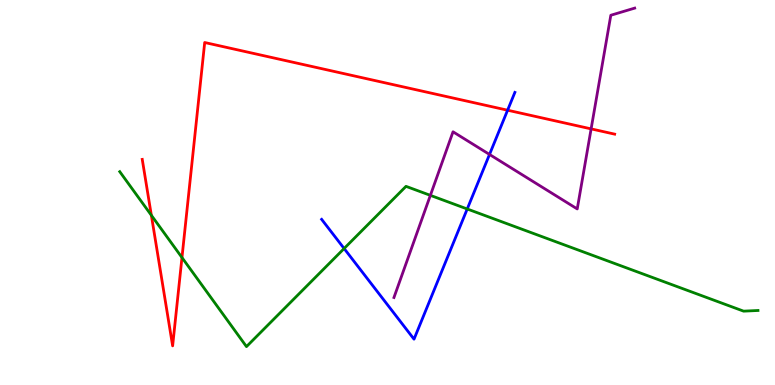[{'lines': ['blue', 'red'], 'intersections': [{'x': 6.55, 'y': 7.14}]}, {'lines': ['green', 'red'], 'intersections': [{'x': 1.95, 'y': 4.41}, {'x': 2.35, 'y': 3.31}]}, {'lines': ['purple', 'red'], 'intersections': [{'x': 7.63, 'y': 6.65}]}, {'lines': ['blue', 'green'], 'intersections': [{'x': 4.44, 'y': 3.55}, {'x': 6.03, 'y': 4.57}]}, {'lines': ['blue', 'purple'], 'intersections': [{'x': 6.32, 'y': 5.99}]}, {'lines': ['green', 'purple'], 'intersections': [{'x': 5.55, 'y': 4.93}]}]